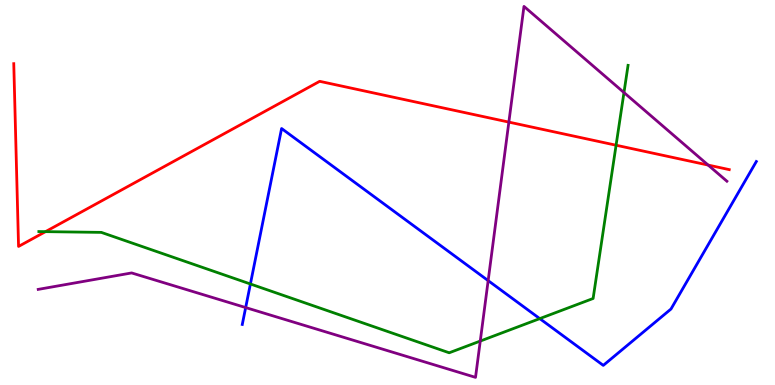[{'lines': ['blue', 'red'], 'intersections': []}, {'lines': ['green', 'red'], 'intersections': [{'x': 0.587, 'y': 3.98}, {'x': 7.95, 'y': 6.23}]}, {'lines': ['purple', 'red'], 'intersections': [{'x': 6.57, 'y': 6.83}, {'x': 9.14, 'y': 5.71}]}, {'lines': ['blue', 'green'], 'intersections': [{'x': 3.23, 'y': 2.62}, {'x': 6.96, 'y': 1.72}]}, {'lines': ['blue', 'purple'], 'intersections': [{'x': 3.17, 'y': 2.01}, {'x': 6.3, 'y': 2.71}]}, {'lines': ['green', 'purple'], 'intersections': [{'x': 6.2, 'y': 1.14}, {'x': 8.05, 'y': 7.6}]}]